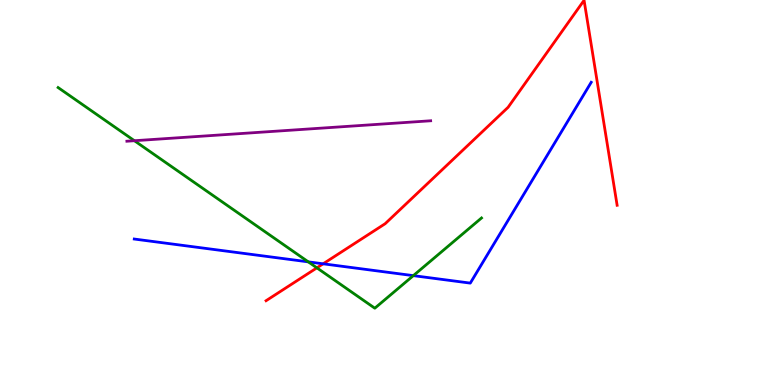[{'lines': ['blue', 'red'], 'intersections': [{'x': 4.17, 'y': 3.15}]}, {'lines': ['green', 'red'], 'intersections': [{'x': 4.09, 'y': 3.04}]}, {'lines': ['purple', 'red'], 'intersections': []}, {'lines': ['blue', 'green'], 'intersections': [{'x': 3.98, 'y': 3.2}, {'x': 5.33, 'y': 2.84}]}, {'lines': ['blue', 'purple'], 'intersections': []}, {'lines': ['green', 'purple'], 'intersections': [{'x': 1.73, 'y': 6.34}]}]